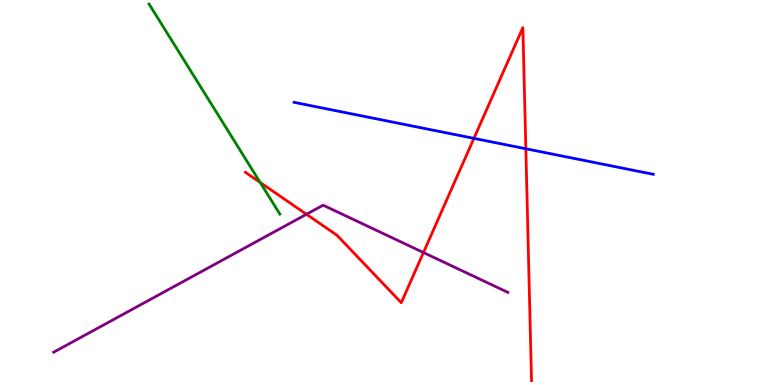[{'lines': ['blue', 'red'], 'intersections': [{'x': 6.12, 'y': 6.41}, {'x': 6.79, 'y': 6.14}]}, {'lines': ['green', 'red'], 'intersections': [{'x': 3.36, 'y': 5.26}]}, {'lines': ['purple', 'red'], 'intersections': [{'x': 3.95, 'y': 4.43}, {'x': 5.46, 'y': 3.44}]}, {'lines': ['blue', 'green'], 'intersections': []}, {'lines': ['blue', 'purple'], 'intersections': []}, {'lines': ['green', 'purple'], 'intersections': []}]